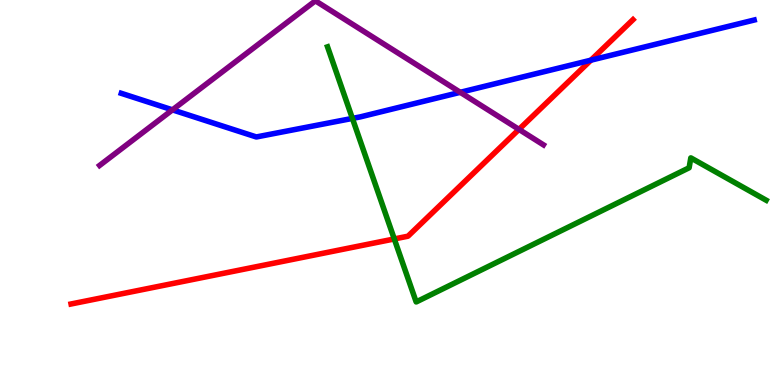[{'lines': ['blue', 'red'], 'intersections': [{'x': 7.62, 'y': 8.44}]}, {'lines': ['green', 'red'], 'intersections': [{'x': 5.09, 'y': 3.79}]}, {'lines': ['purple', 'red'], 'intersections': [{'x': 6.7, 'y': 6.64}]}, {'lines': ['blue', 'green'], 'intersections': [{'x': 4.55, 'y': 6.92}]}, {'lines': ['blue', 'purple'], 'intersections': [{'x': 2.23, 'y': 7.15}, {'x': 5.94, 'y': 7.6}]}, {'lines': ['green', 'purple'], 'intersections': []}]